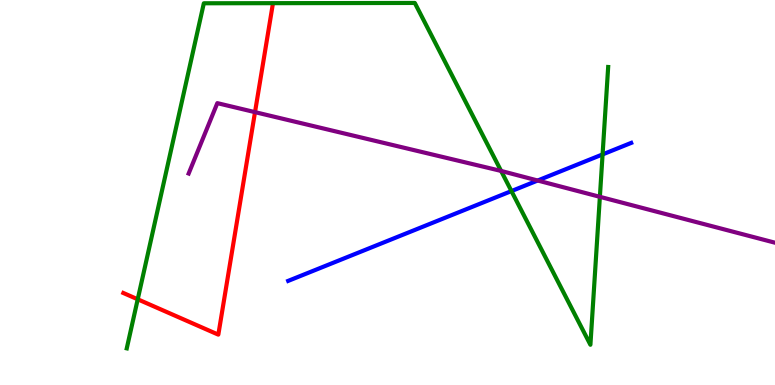[{'lines': ['blue', 'red'], 'intersections': []}, {'lines': ['green', 'red'], 'intersections': [{'x': 1.78, 'y': 2.23}]}, {'lines': ['purple', 'red'], 'intersections': [{'x': 3.29, 'y': 7.09}]}, {'lines': ['blue', 'green'], 'intersections': [{'x': 6.6, 'y': 5.04}, {'x': 7.78, 'y': 5.99}]}, {'lines': ['blue', 'purple'], 'intersections': [{'x': 6.94, 'y': 5.31}]}, {'lines': ['green', 'purple'], 'intersections': [{'x': 6.47, 'y': 5.56}, {'x': 7.74, 'y': 4.89}]}]